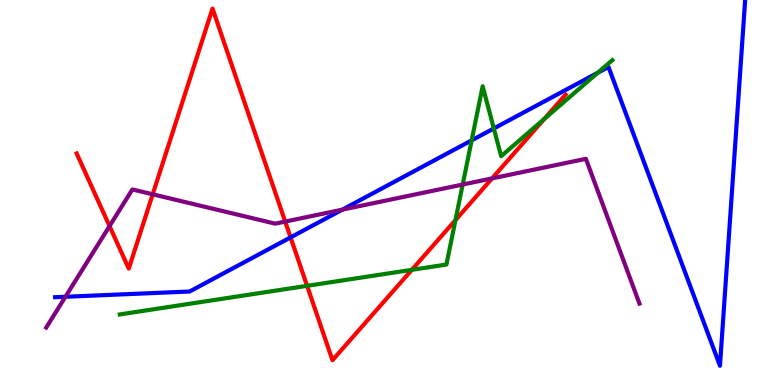[{'lines': ['blue', 'red'], 'intersections': [{'x': 3.75, 'y': 3.83}]}, {'lines': ['green', 'red'], 'intersections': [{'x': 3.96, 'y': 2.58}, {'x': 5.31, 'y': 2.99}, {'x': 5.88, 'y': 4.28}, {'x': 7.02, 'y': 6.91}]}, {'lines': ['purple', 'red'], 'intersections': [{'x': 1.41, 'y': 4.13}, {'x': 1.97, 'y': 4.95}, {'x': 3.68, 'y': 4.24}, {'x': 6.35, 'y': 5.37}]}, {'lines': ['blue', 'green'], 'intersections': [{'x': 6.09, 'y': 6.35}, {'x': 6.37, 'y': 6.66}, {'x': 7.71, 'y': 8.11}]}, {'lines': ['blue', 'purple'], 'intersections': [{'x': 0.844, 'y': 2.29}, {'x': 4.42, 'y': 4.55}]}, {'lines': ['green', 'purple'], 'intersections': [{'x': 5.97, 'y': 5.21}]}]